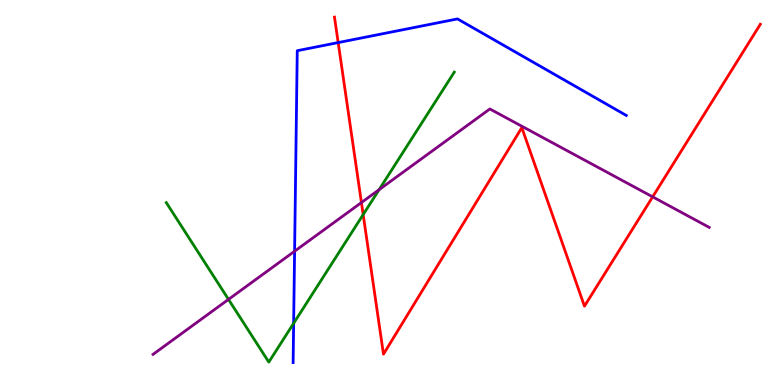[{'lines': ['blue', 'red'], 'intersections': [{'x': 4.36, 'y': 8.89}]}, {'lines': ['green', 'red'], 'intersections': [{'x': 4.69, 'y': 4.43}]}, {'lines': ['purple', 'red'], 'intersections': [{'x': 4.66, 'y': 4.74}, {'x': 8.42, 'y': 4.89}]}, {'lines': ['blue', 'green'], 'intersections': [{'x': 3.79, 'y': 1.6}]}, {'lines': ['blue', 'purple'], 'intersections': [{'x': 3.8, 'y': 3.47}]}, {'lines': ['green', 'purple'], 'intersections': [{'x': 2.95, 'y': 2.22}, {'x': 4.89, 'y': 5.07}]}]